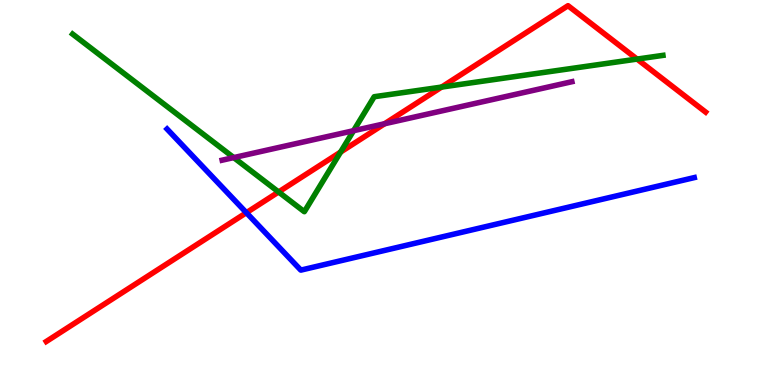[{'lines': ['blue', 'red'], 'intersections': [{'x': 3.18, 'y': 4.48}]}, {'lines': ['green', 'red'], 'intersections': [{'x': 3.59, 'y': 5.01}, {'x': 4.39, 'y': 6.05}, {'x': 5.7, 'y': 7.74}, {'x': 8.22, 'y': 8.47}]}, {'lines': ['purple', 'red'], 'intersections': [{'x': 4.96, 'y': 6.79}]}, {'lines': ['blue', 'green'], 'intersections': []}, {'lines': ['blue', 'purple'], 'intersections': []}, {'lines': ['green', 'purple'], 'intersections': [{'x': 3.02, 'y': 5.91}, {'x': 4.56, 'y': 6.61}]}]